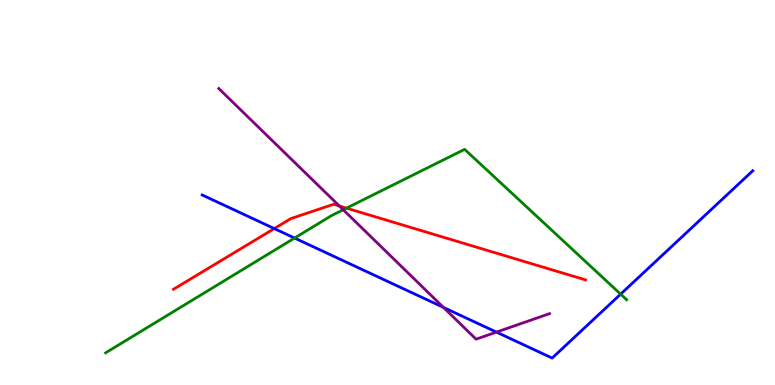[{'lines': ['blue', 'red'], 'intersections': [{'x': 3.54, 'y': 4.06}]}, {'lines': ['green', 'red'], 'intersections': [{'x': 4.47, 'y': 4.59}]}, {'lines': ['purple', 'red'], 'intersections': [{'x': 4.38, 'y': 4.65}]}, {'lines': ['blue', 'green'], 'intersections': [{'x': 3.8, 'y': 3.82}, {'x': 8.01, 'y': 2.36}]}, {'lines': ['blue', 'purple'], 'intersections': [{'x': 5.72, 'y': 2.01}, {'x': 6.41, 'y': 1.37}]}, {'lines': ['green', 'purple'], 'intersections': [{'x': 4.43, 'y': 4.55}]}]